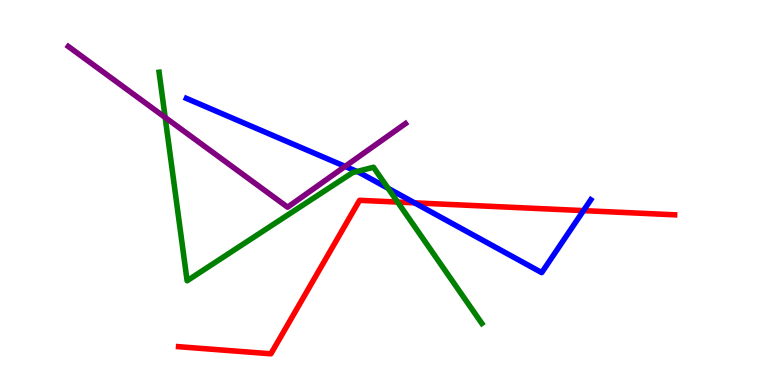[{'lines': ['blue', 'red'], 'intersections': [{'x': 5.35, 'y': 4.73}, {'x': 7.53, 'y': 4.53}]}, {'lines': ['green', 'red'], 'intersections': [{'x': 5.13, 'y': 4.75}]}, {'lines': ['purple', 'red'], 'intersections': []}, {'lines': ['blue', 'green'], 'intersections': [{'x': 4.61, 'y': 5.55}, {'x': 5.01, 'y': 5.11}]}, {'lines': ['blue', 'purple'], 'intersections': [{'x': 4.45, 'y': 5.68}]}, {'lines': ['green', 'purple'], 'intersections': [{'x': 2.13, 'y': 6.95}]}]